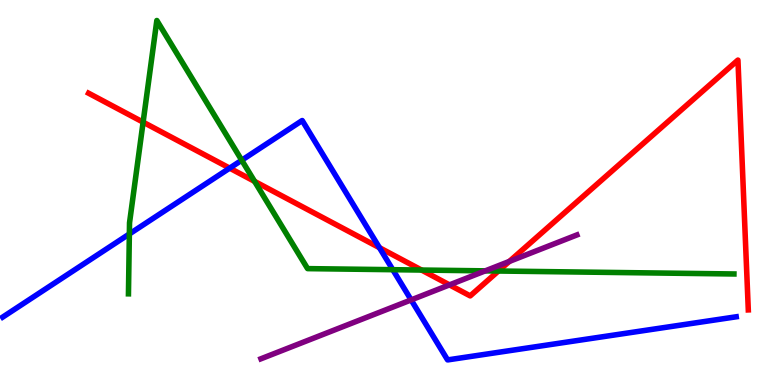[{'lines': ['blue', 'red'], 'intersections': [{'x': 2.96, 'y': 5.63}, {'x': 4.9, 'y': 3.57}]}, {'lines': ['green', 'red'], 'intersections': [{'x': 1.85, 'y': 6.83}, {'x': 3.28, 'y': 5.29}, {'x': 5.44, 'y': 2.99}, {'x': 6.43, 'y': 2.96}]}, {'lines': ['purple', 'red'], 'intersections': [{'x': 5.8, 'y': 2.6}, {'x': 6.57, 'y': 3.21}]}, {'lines': ['blue', 'green'], 'intersections': [{'x': 1.67, 'y': 3.92}, {'x': 3.12, 'y': 5.84}, {'x': 5.07, 'y': 3.0}]}, {'lines': ['blue', 'purple'], 'intersections': [{'x': 5.31, 'y': 2.21}]}, {'lines': ['green', 'purple'], 'intersections': [{'x': 6.26, 'y': 2.96}]}]